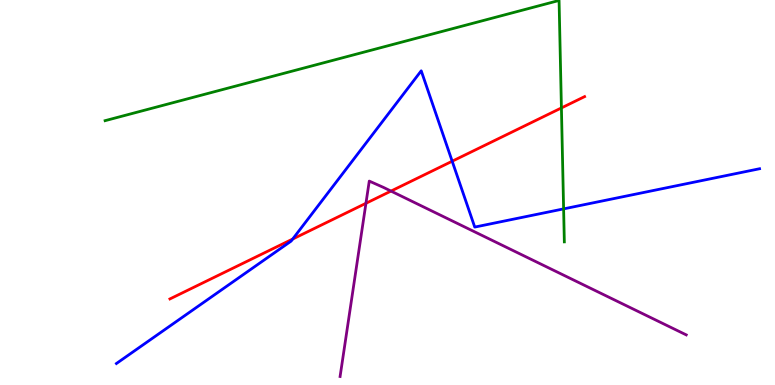[{'lines': ['blue', 'red'], 'intersections': [{'x': 3.78, 'y': 3.79}, {'x': 5.83, 'y': 5.81}]}, {'lines': ['green', 'red'], 'intersections': [{'x': 7.24, 'y': 7.2}]}, {'lines': ['purple', 'red'], 'intersections': [{'x': 4.72, 'y': 4.72}, {'x': 5.05, 'y': 5.04}]}, {'lines': ['blue', 'green'], 'intersections': [{'x': 7.27, 'y': 4.57}]}, {'lines': ['blue', 'purple'], 'intersections': []}, {'lines': ['green', 'purple'], 'intersections': []}]